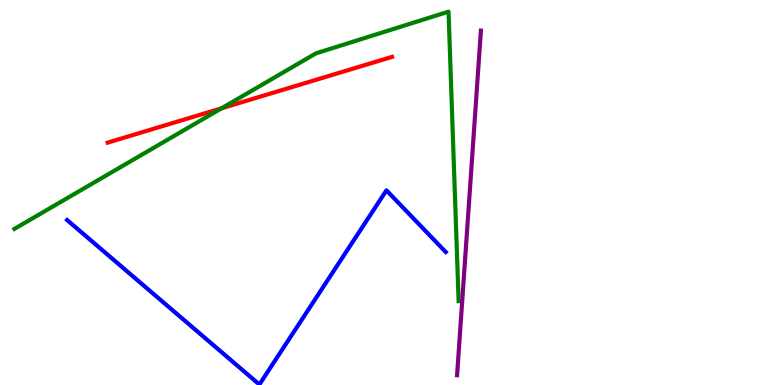[{'lines': ['blue', 'red'], 'intersections': []}, {'lines': ['green', 'red'], 'intersections': [{'x': 2.86, 'y': 7.19}]}, {'lines': ['purple', 'red'], 'intersections': []}, {'lines': ['blue', 'green'], 'intersections': []}, {'lines': ['blue', 'purple'], 'intersections': []}, {'lines': ['green', 'purple'], 'intersections': []}]